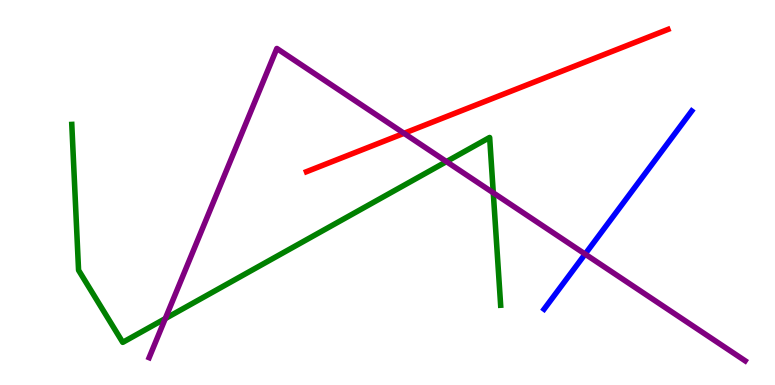[{'lines': ['blue', 'red'], 'intersections': []}, {'lines': ['green', 'red'], 'intersections': []}, {'lines': ['purple', 'red'], 'intersections': [{'x': 5.21, 'y': 6.54}]}, {'lines': ['blue', 'green'], 'intersections': []}, {'lines': ['blue', 'purple'], 'intersections': [{'x': 7.55, 'y': 3.4}]}, {'lines': ['green', 'purple'], 'intersections': [{'x': 2.13, 'y': 1.72}, {'x': 5.76, 'y': 5.8}, {'x': 6.36, 'y': 4.99}]}]